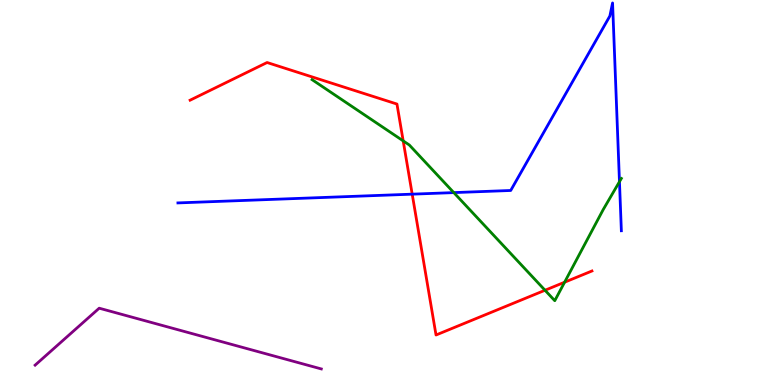[{'lines': ['blue', 'red'], 'intersections': [{'x': 5.32, 'y': 4.96}]}, {'lines': ['green', 'red'], 'intersections': [{'x': 5.2, 'y': 6.34}, {'x': 7.03, 'y': 2.46}, {'x': 7.29, 'y': 2.67}]}, {'lines': ['purple', 'red'], 'intersections': []}, {'lines': ['blue', 'green'], 'intersections': [{'x': 5.86, 'y': 5.0}, {'x': 7.99, 'y': 5.28}]}, {'lines': ['blue', 'purple'], 'intersections': []}, {'lines': ['green', 'purple'], 'intersections': []}]